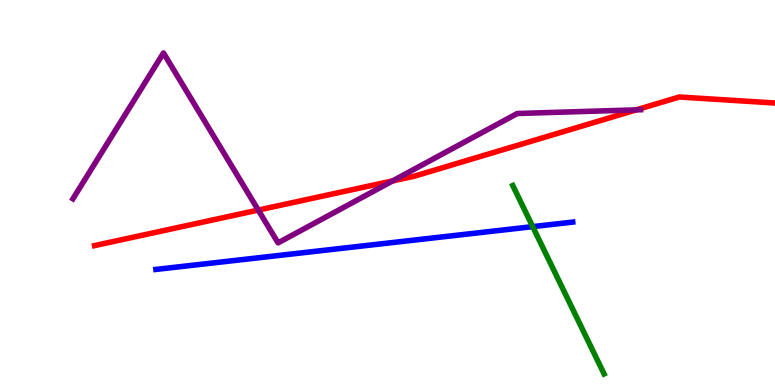[{'lines': ['blue', 'red'], 'intersections': []}, {'lines': ['green', 'red'], 'intersections': []}, {'lines': ['purple', 'red'], 'intersections': [{'x': 3.33, 'y': 4.54}, {'x': 5.07, 'y': 5.3}, {'x': 8.21, 'y': 7.15}]}, {'lines': ['blue', 'green'], 'intersections': [{'x': 6.87, 'y': 4.11}]}, {'lines': ['blue', 'purple'], 'intersections': []}, {'lines': ['green', 'purple'], 'intersections': []}]